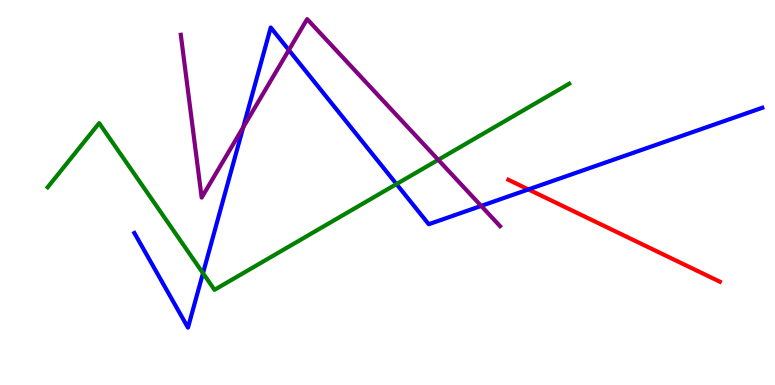[{'lines': ['blue', 'red'], 'intersections': [{'x': 6.82, 'y': 5.08}]}, {'lines': ['green', 'red'], 'intersections': []}, {'lines': ['purple', 'red'], 'intersections': []}, {'lines': ['blue', 'green'], 'intersections': [{'x': 2.62, 'y': 2.9}, {'x': 5.12, 'y': 5.22}]}, {'lines': ['blue', 'purple'], 'intersections': [{'x': 3.14, 'y': 6.69}, {'x': 3.73, 'y': 8.7}, {'x': 6.21, 'y': 4.65}]}, {'lines': ['green', 'purple'], 'intersections': [{'x': 5.65, 'y': 5.85}]}]